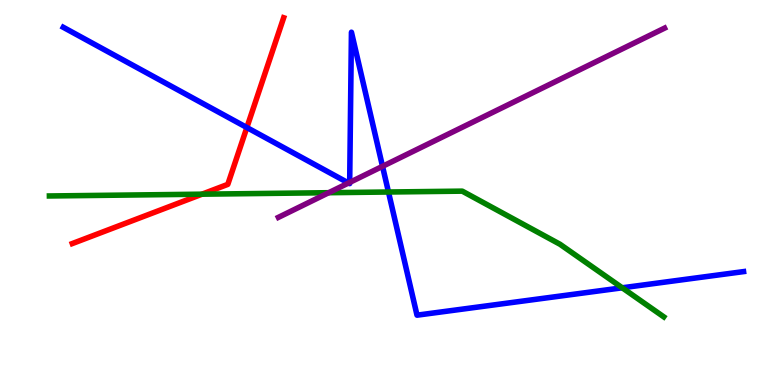[{'lines': ['blue', 'red'], 'intersections': [{'x': 3.19, 'y': 6.69}]}, {'lines': ['green', 'red'], 'intersections': [{'x': 2.61, 'y': 4.96}]}, {'lines': ['purple', 'red'], 'intersections': []}, {'lines': ['blue', 'green'], 'intersections': [{'x': 5.01, 'y': 5.01}, {'x': 8.03, 'y': 2.52}]}, {'lines': ['blue', 'purple'], 'intersections': [{'x': 4.5, 'y': 5.25}, {'x': 4.51, 'y': 5.26}, {'x': 4.94, 'y': 5.68}]}, {'lines': ['green', 'purple'], 'intersections': [{'x': 4.24, 'y': 4.99}]}]